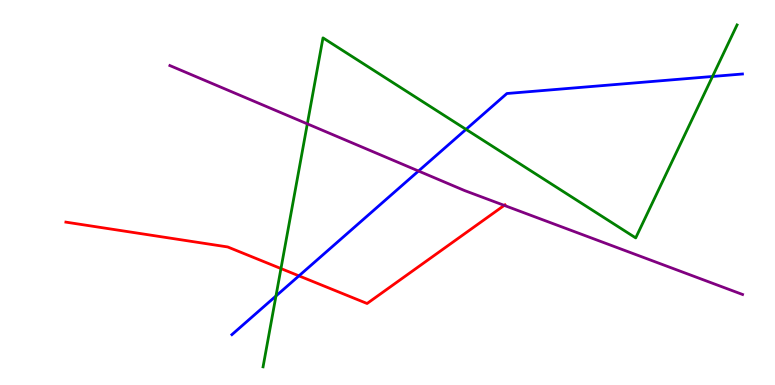[{'lines': ['blue', 'red'], 'intersections': [{'x': 3.86, 'y': 2.83}]}, {'lines': ['green', 'red'], 'intersections': [{'x': 3.63, 'y': 3.02}]}, {'lines': ['purple', 'red'], 'intersections': [{'x': 6.51, 'y': 4.67}]}, {'lines': ['blue', 'green'], 'intersections': [{'x': 3.56, 'y': 2.31}, {'x': 6.01, 'y': 6.64}, {'x': 9.19, 'y': 8.01}]}, {'lines': ['blue', 'purple'], 'intersections': [{'x': 5.4, 'y': 5.56}]}, {'lines': ['green', 'purple'], 'intersections': [{'x': 3.97, 'y': 6.78}]}]